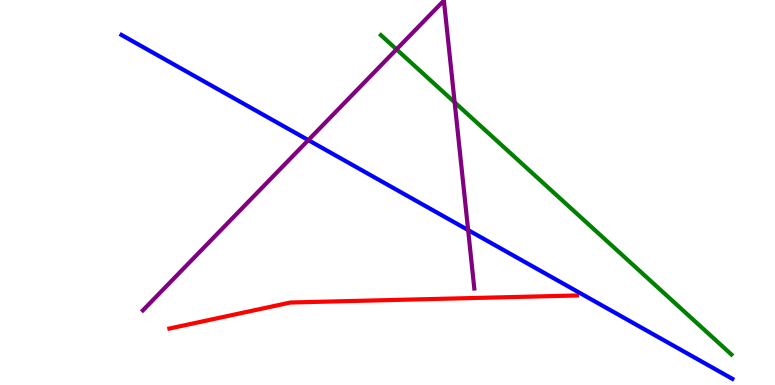[{'lines': ['blue', 'red'], 'intersections': []}, {'lines': ['green', 'red'], 'intersections': []}, {'lines': ['purple', 'red'], 'intersections': []}, {'lines': ['blue', 'green'], 'intersections': []}, {'lines': ['blue', 'purple'], 'intersections': [{'x': 3.98, 'y': 6.36}, {'x': 6.04, 'y': 4.02}]}, {'lines': ['green', 'purple'], 'intersections': [{'x': 5.12, 'y': 8.72}, {'x': 5.87, 'y': 7.34}]}]